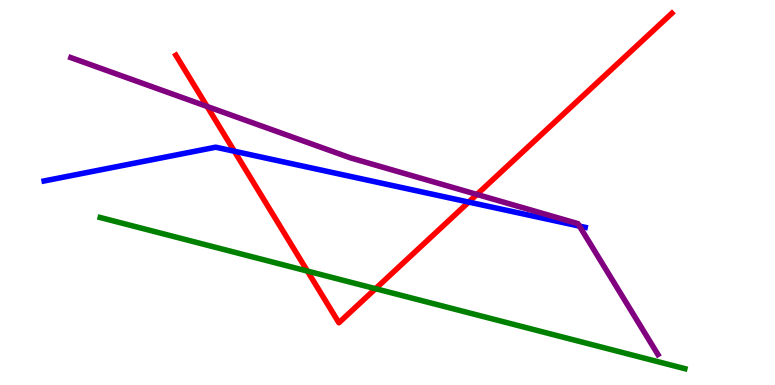[{'lines': ['blue', 'red'], 'intersections': [{'x': 3.02, 'y': 6.07}, {'x': 6.05, 'y': 4.75}]}, {'lines': ['green', 'red'], 'intersections': [{'x': 3.97, 'y': 2.96}, {'x': 4.85, 'y': 2.5}]}, {'lines': ['purple', 'red'], 'intersections': [{'x': 2.67, 'y': 7.23}, {'x': 6.15, 'y': 4.95}]}, {'lines': ['blue', 'green'], 'intersections': []}, {'lines': ['blue', 'purple'], 'intersections': [{'x': 7.48, 'y': 4.13}]}, {'lines': ['green', 'purple'], 'intersections': []}]